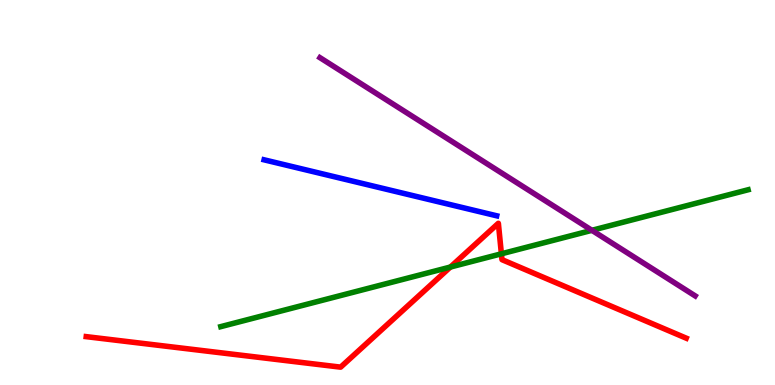[{'lines': ['blue', 'red'], 'intersections': []}, {'lines': ['green', 'red'], 'intersections': [{'x': 5.81, 'y': 3.06}, {'x': 6.47, 'y': 3.41}]}, {'lines': ['purple', 'red'], 'intersections': []}, {'lines': ['blue', 'green'], 'intersections': []}, {'lines': ['blue', 'purple'], 'intersections': []}, {'lines': ['green', 'purple'], 'intersections': [{'x': 7.64, 'y': 4.02}]}]